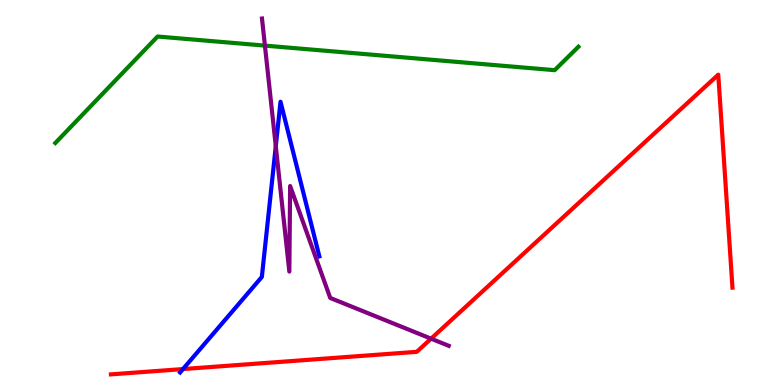[{'lines': ['blue', 'red'], 'intersections': [{'x': 2.36, 'y': 0.414}]}, {'lines': ['green', 'red'], 'intersections': []}, {'lines': ['purple', 'red'], 'intersections': [{'x': 5.56, 'y': 1.2}]}, {'lines': ['blue', 'green'], 'intersections': []}, {'lines': ['blue', 'purple'], 'intersections': [{'x': 3.56, 'y': 6.2}]}, {'lines': ['green', 'purple'], 'intersections': [{'x': 3.42, 'y': 8.82}]}]